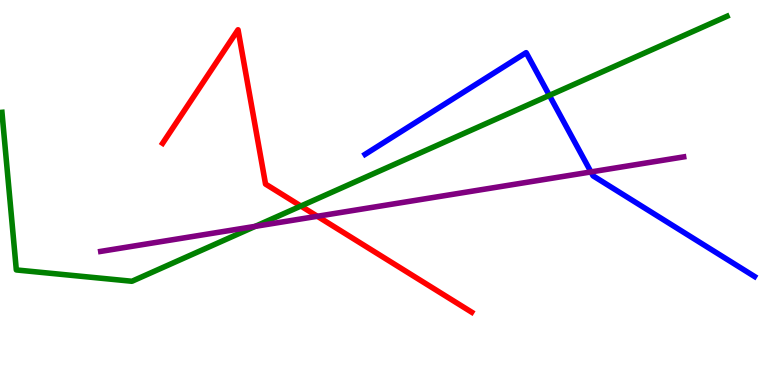[{'lines': ['blue', 'red'], 'intersections': []}, {'lines': ['green', 'red'], 'intersections': [{'x': 3.88, 'y': 4.65}]}, {'lines': ['purple', 'red'], 'intersections': [{'x': 4.09, 'y': 4.38}]}, {'lines': ['blue', 'green'], 'intersections': [{'x': 7.09, 'y': 7.52}]}, {'lines': ['blue', 'purple'], 'intersections': [{'x': 7.63, 'y': 5.53}]}, {'lines': ['green', 'purple'], 'intersections': [{'x': 3.29, 'y': 4.12}]}]